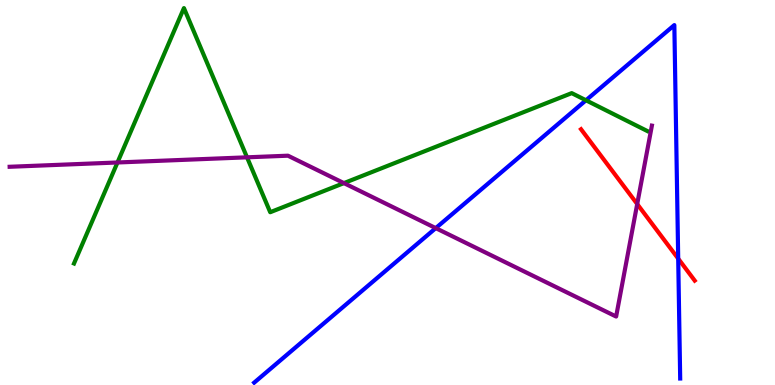[{'lines': ['blue', 'red'], 'intersections': [{'x': 8.75, 'y': 3.28}]}, {'lines': ['green', 'red'], 'intersections': []}, {'lines': ['purple', 'red'], 'intersections': [{'x': 8.22, 'y': 4.7}]}, {'lines': ['blue', 'green'], 'intersections': [{'x': 7.56, 'y': 7.4}]}, {'lines': ['blue', 'purple'], 'intersections': [{'x': 5.62, 'y': 4.07}]}, {'lines': ['green', 'purple'], 'intersections': [{'x': 1.52, 'y': 5.78}, {'x': 3.19, 'y': 5.91}, {'x': 4.44, 'y': 5.24}]}]